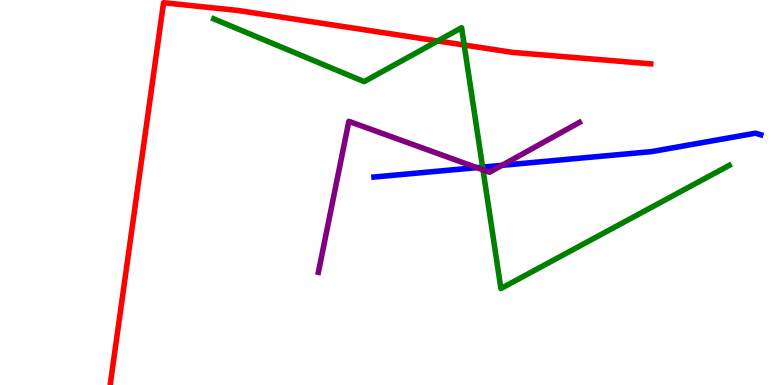[{'lines': ['blue', 'red'], 'intersections': []}, {'lines': ['green', 'red'], 'intersections': [{'x': 5.65, 'y': 8.94}, {'x': 5.99, 'y': 8.83}]}, {'lines': ['purple', 'red'], 'intersections': []}, {'lines': ['blue', 'green'], 'intersections': [{'x': 6.23, 'y': 5.66}]}, {'lines': ['blue', 'purple'], 'intersections': [{'x': 6.15, 'y': 5.65}, {'x': 6.48, 'y': 5.71}]}, {'lines': ['green', 'purple'], 'intersections': [{'x': 6.23, 'y': 5.59}]}]